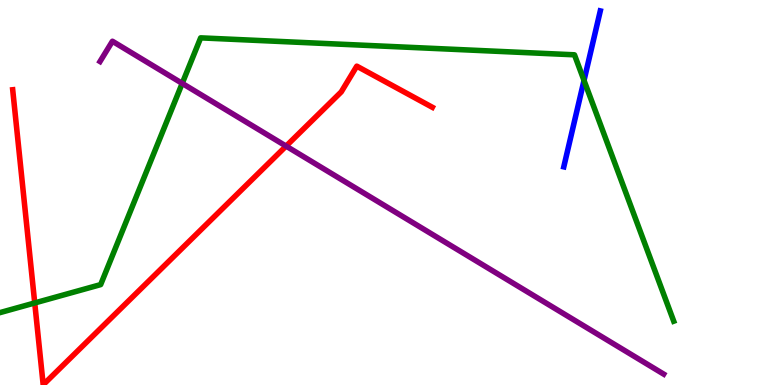[{'lines': ['blue', 'red'], 'intersections': []}, {'lines': ['green', 'red'], 'intersections': [{'x': 0.448, 'y': 2.13}]}, {'lines': ['purple', 'red'], 'intersections': [{'x': 3.69, 'y': 6.21}]}, {'lines': ['blue', 'green'], 'intersections': [{'x': 7.54, 'y': 7.91}]}, {'lines': ['blue', 'purple'], 'intersections': []}, {'lines': ['green', 'purple'], 'intersections': [{'x': 2.35, 'y': 7.83}]}]